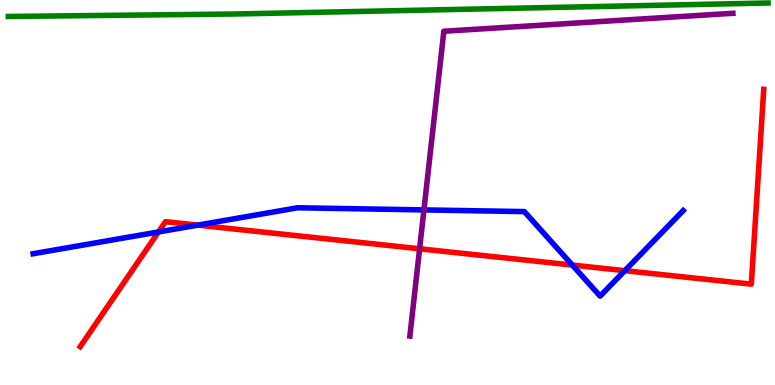[{'lines': ['blue', 'red'], 'intersections': [{'x': 2.04, 'y': 3.98}, {'x': 2.55, 'y': 4.15}, {'x': 7.38, 'y': 3.12}, {'x': 8.06, 'y': 2.97}]}, {'lines': ['green', 'red'], 'intersections': []}, {'lines': ['purple', 'red'], 'intersections': [{'x': 5.41, 'y': 3.54}]}, {'lines': ['blue', 'green'], 'intersections': []}, {'lines': ['blue', 'purple'], 'intersections': [{'x': 5.47, 'y': 4.55}]}, {'lines': ['green', 'purple'], 'intersections': []}]